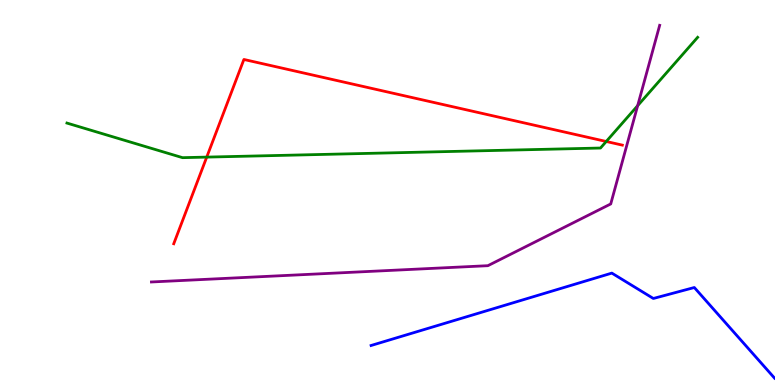[{'lines': ['blue', 'red'], 'intersections': []}, {'lines': ['green', 'red'], 'intersections': [{'x': 2.67, 'y': 5.92}, {'x': 7.82, 'y': 6.33}]}, {'lines': ['purple', 'red'], 'intersections': []}, {'lines': ['blue', 'green'], 'intersections': []}, {'lines': ['blue', 'purple'], 'intersections': []}, {'lines': ['green', 'purple'], 'intersections': [{'x': 8.23, 'y': 7.25}]}]